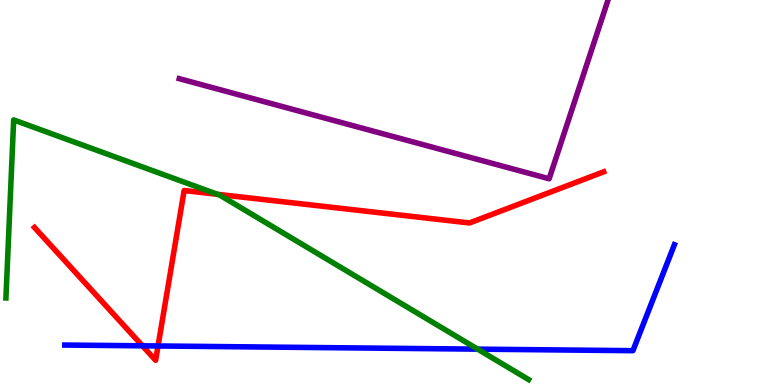[{'lines': ['blue', 'red'], 'intersections': [{'x': 1.84, 'y': 1.02}, {'x': 2.04, 'y': 1.01}]}, {'lines': ['green', 'red'], 'intersections': [{'x': 2.81, 'y': 4.95}]}, {'lines': ['purple', 'red'], 'intersections': []}, {'lines': ['blue', 'green'], 'intersections': [{'x': 6.16, 'y': 0.931}]}, {'lines': ['blue', 'purple'], 'intersections': []}, {'lines': ['green', 'purple'], 'intersections': []}]